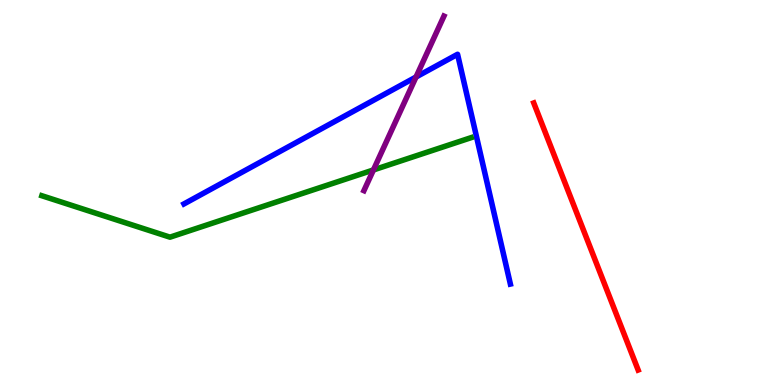[{'lines': ['blue', 'red'], 'intersections': []}, {'lines': ['green', 'red'], 'intersections': []}, {'lines': ['purple', 'red'], 'intersections': []}, {'lines': ['blue', 'green'], 'intersections': []}, {'lines': ['blue', 'purple'], 'intersections': [{'x': 5.37, 'y': 8.0}]}, {'lines': ['green', 'purple'], 'intersections': [{'x': 4.82, 'y': 5.59}]}]